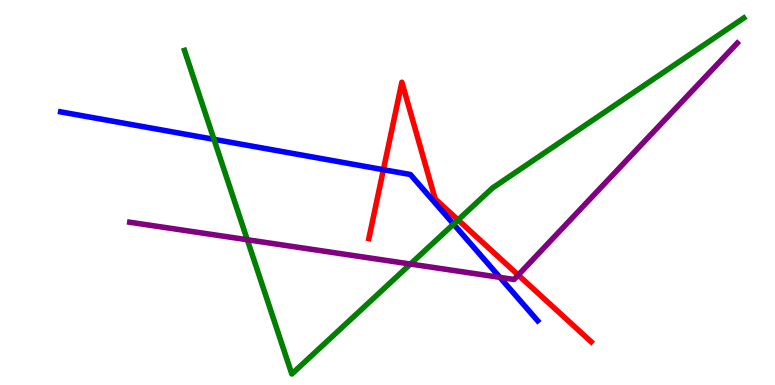[{'lines': ['blue', 'red'], 'intersections': [{'x': 4.95, 'y': 5.59}]}, {'lines': ['green', 'red'], 'intersections': [{'x': 5.91, 'y': 4.29}]}, {'lines': ['purple', 'red'], 'intersections': [{'x': 6.69, 'y': 2.86}]}, {'lines': ['blue', 'green'], 'intersections': [{'x': 2.76, 'y': 6.38}, {'x': 5.85, 'y': 4.18}]}, {'lines': ['blue', 'purple'], 'intersections': [{'x': 6.45, 'y': 2.8}]}, {'lines': ['green', 'purple'], 'intersections': [{'x': 3.19, 'y': 3.77}, {'x': 5.3, 'y': 3.14}]}]